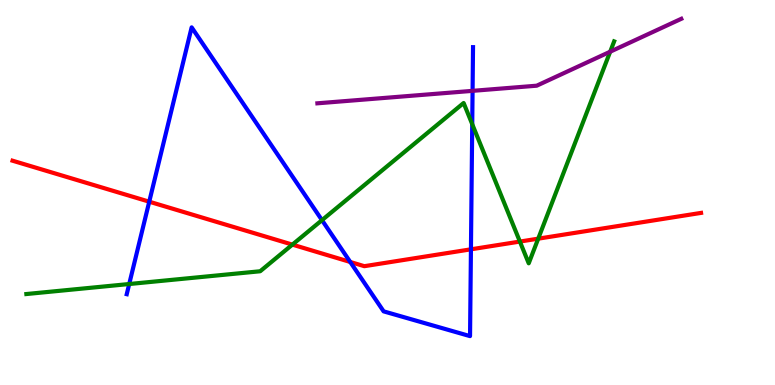[{'lines': ['blue', 'red'], 'intersections': [{'x': 1.93, 'y': 4.76}, {'x': 4.52, 'y': 3.2}, {'x': 6.08, 'y': 3.52}]}, {'lines': ['green', 'red'], 'intersections': [{'x': 3.77, 'y': 3.65}, {'x': 6.71, 'y': 3.73}, {'x': 6.94, 'y': 3.8}]}, {'lines': ['purple', 'red'], 'intersections': []}, {'lines': ['blue', 'green'], 'intersections': [{'x': 1.67, 'y': 2.62}, {'x': 4.15, 'y': 4.28}, {'x': 6.09, 'y': 6.77}]}, {'lines': ['blue', 'purple'], 'intersections': [{'x': 6.1, 'y': 7.64}]}, {'lines': ['green', 'purple'], 'intersections': [{'x': 7.87, 'y': 8.66}]}]